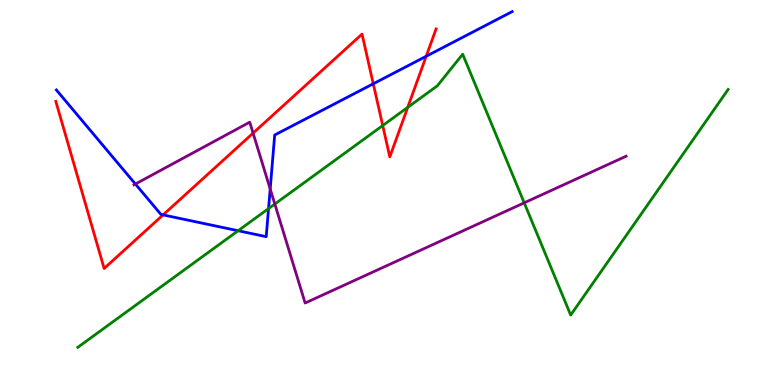[{'lines': ['blue', 'red'], 'intersections': [{'x': 2.1, 'y': 4.42}, {'x': 4.82, 'y': 7.82}, {'x': 5.5, 'y': 8.54}]}, {'lines': ['green', 'red'], 'intersections': [{'x': 4.94, 'y': 6.74}, {'x': 5.26, 'y': 7.21}]}, {'lines': ['purple', 'red'], 'intersections': [{'x': 3.27, 'y': 6.54}]}, {'lines': ['blue', 'green'], 'intersections': [{'x': 3.07, 'y': 4.01}, {'x': 3.47, 'y': 4.58}]}, {'lines': ['blue', 'purple'], 'intersections': [{'x': 1.75, 'y': 5.22}, {'x': 3.49, 'y': 5.09}]}, {'lines': ['green', 'purple'], 'intersections': [{'x': 3.55, 'y': 4.7}, {'x': 6.76, 'y': 4.73}]}]